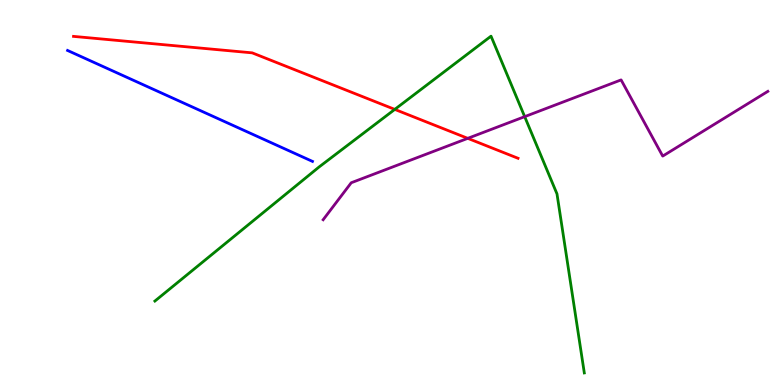[{'lines': ['blue', 'red'], 'intersections': []}, {'lines': ['green', 'red'], 'intersections': [{'x': 5.09, 'y': 7.16}]}, {'lines': ['purple', 'red'], 'intersections': [{'x': 6.04, 'y': 6.41}]}, {'lines': ['blue', 'green'], 'intersections': []}, {'lines': ['blue', 'purple'], 'intersections': []}, {'lines': ['green', 'purple'], 'intersections': [{'x': 6.77, 'y': 6.97}]}]